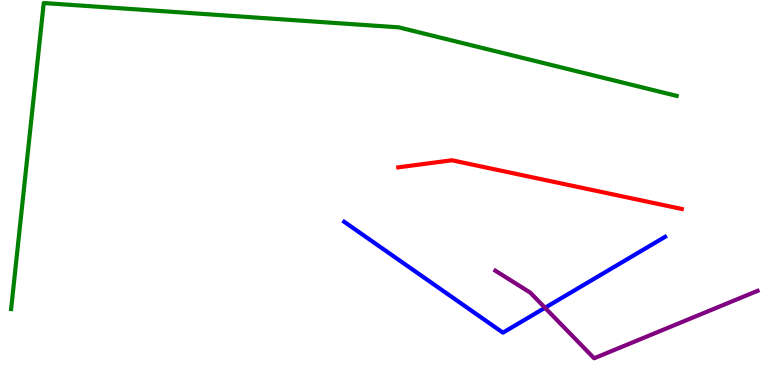[{'lines': ['blue', 'red'], 'intersections': []}, {'lines': ['green', 'red'], 'intersections': []}, {'lines': ['purple', 'red'], 'intersections': []}, {'lines': ['blue', 'green'], 'intersections': []}, {'lines': ['blue', 'purple'], 'intersections': [{'x': 7.03, 'y': 2.01}]}, {'lines': ['green', 'purple'], 'intersections': []}]